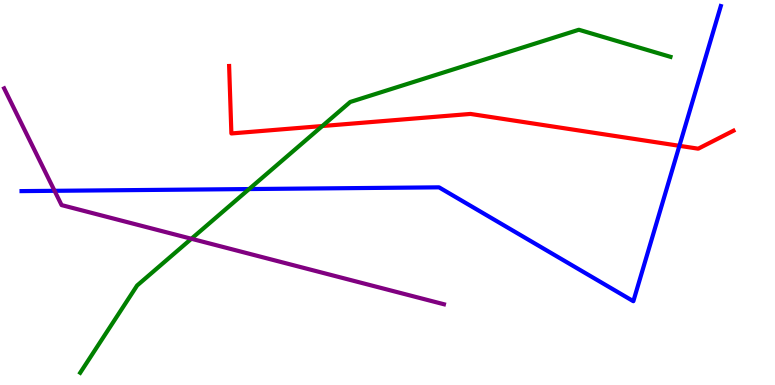[{'lines': ['blue', 'red'], 'intersections': [{'x': 8.77, 'y': 6.21}]}, {'lines': ['green', 'red'], 'intersections': [{'x': 4.16, 'y': 6.73}]}, {'lines': ['purple', 'red'], 'intersections': []}, {'lines': ['blue', 'green'], 'intersections': [{'x': 3.21, 'y': 5.09}]}, {'lines': ['blue', 'purple'], 'intersections': [{'x': 0.704, 'y': 5.04}]}, {'lines': ['green', 'purple'], 'intersections': [{'x': 2.47, 'y': 3.8}]}]